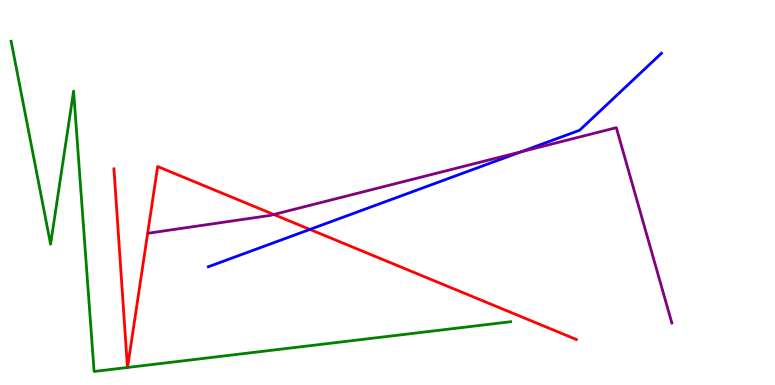[{'lines': ['blue', 'red'], 'intersections': [{'x': 4.0, 'y': 4.04}]}, {'lines': ['green', 'red'], 'intersections': [{'x': 1.64, 'y': 0.455}, {'x': 1.65, 'y': 0.455}]}, {'lines': ['purple', 'red'], 'intersections': [{'x': 3.53, 'y': 4.43}]}, {'lines': ['blue', 'green'], 'intersections': []}, {'lines': ['blue', 'purple'], 'intersections': [{'x': 6.72, 'y': 6.06}]}, {'lines': ['green', 'purple'], 'intersections': []}]